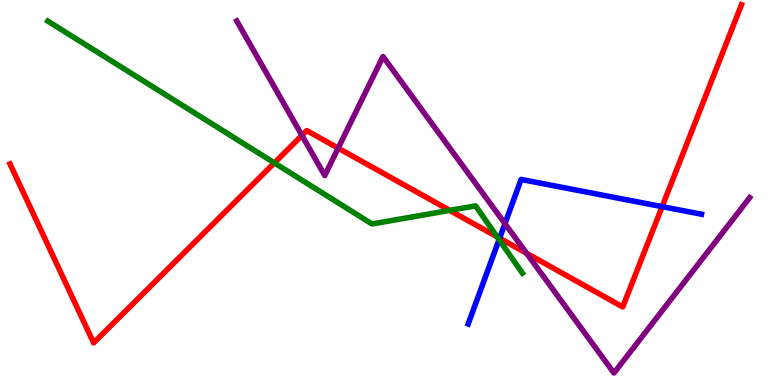[{'lines': ['blue', 'red'], 'intersections': [{'x': 6.45, 'y': 3.81}, {'x': 8.54, 'y': 4.63}]}, {'lines': ['green', 'red'], 'intersections': [{'x': 3.54, 'y': 5.77}, {'x': 5.8, 'y': 4.54}, {'x': 6.41, 'y': 3.85}]}, {'lines': ['purple', 'red'], 'intersections': [{'x': 3.9, 'y': 6.48}, {'x': 4.36, 'y': 6.15}, {'x': 6.79, 'y': 3.42}]}, {'lines': ['blue', 'green'], 'intersections': [{'x': 6.44, 'y': 3.78}]}, {'lines': ['blue', 'purple'], 'intersections': [{'x': 6.52, 'y': 4.19}]}, {'lines': ['green', 'purple'], 'intersections': []}]